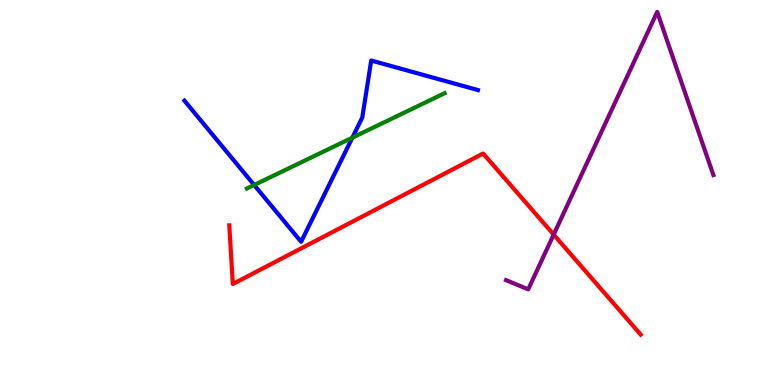[{'lines': ['blue', 'red'], 'intersections': []}, {'lines': ['green', 'red'], 'intersections': []}, {'lines': ['purple', 'red'], 'intersections': [{'x': 7.14, 'y': 3.91}]}, {'lines': ['blue', 'green'], 'intersections': [{'x': 3.28, 'y': 5.2}, {'x': 4.55, 'y': 6.42}]}, {'lines': ['blue', 'purple'], 'intersections': []}, {'lines': ['green', 'purple'], 'intersections': []}]